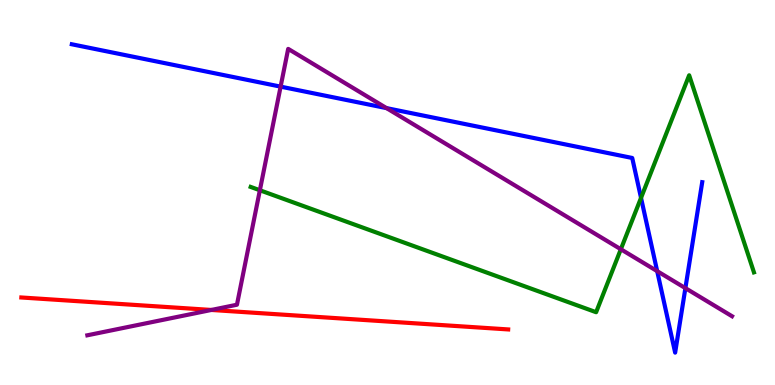[{'lines': ['blue', 'red'], 'intersections': []}, {'lines': ['green', 'red'], 'intersections': []}, {'lines': ['purple', 'red'], 'intersections': [{'x': 2.73, 'y': 1.95}]}, {'lines': ['blue', 'green'], 'intersections': [{'x': 8.27, 'y': 4.86}]}, {'lines': ['blue', 'purple'], 'intersections': [{'x': 3.62, 'y': 7.75}, {'x': 4.99, 'y': 7.19}, {'x': 8.48, 'y': 2.96}, {'x': 8.84, 'y': 2.52}]}, {'lines': ['green', 'purple'], 'intersections': [{'x': 3.35, 'y': 5.06}, {'x': 8.01, 'y': 3.53}]}]